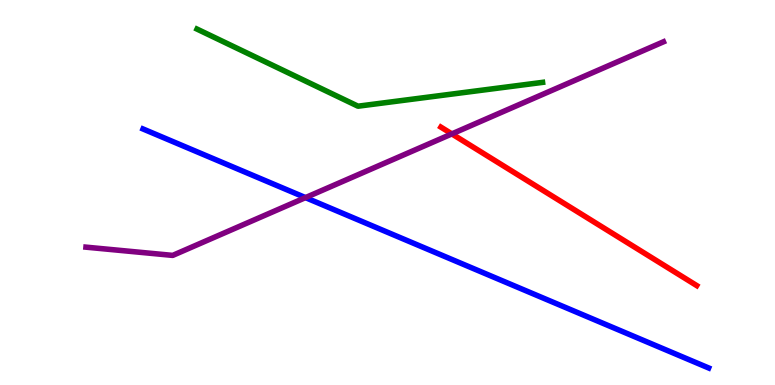[{'lines': ['blue', 'red'], 'intersections': []}, {'lines': ['green', 'red'], 'intersections': []}, {'lines': ['purple', 'red'], 'intersections': [{'x': 5.83, 'y': 6.52}]}, {'lines': ['blue', 'green'], 'intersections': []}, {'lines': ['blue', 'purple'], 'intersections': [{'x': 3.94, 'y': 4.87}]}, {'lines': ['green', 'purple'], 'intersections': []}]